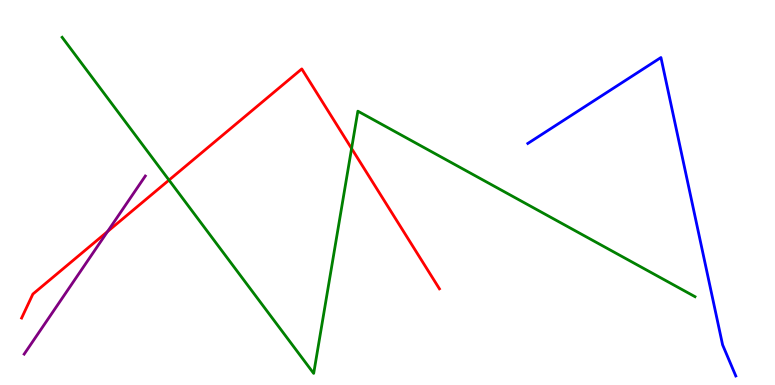[{'lines': ['blue', 'red'], 'intersections': []}, {'lines': ['green', 'red'], 'intersections': [{'x': 2.18, 'y': 5.32}, {'x': 4.54, 'y': 6.14}]}, {'lines': ['purple', 'red'], 'intersections': [{'x': 1.39, 'y': 3.99}]}, {'lines': ['blue', 'green'], 'intersections': []}, {'lines': ['blue', 'purple'], 'intersections': []}, {'lines': ['green', 'purple'], 'intersections': []}]